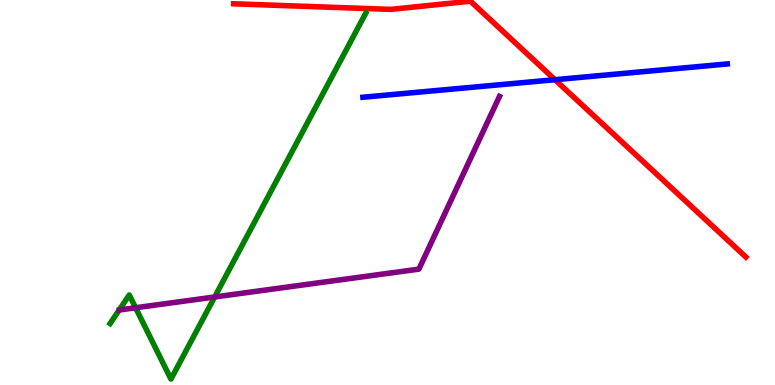[{'lines': ['blue', 'red'], 'intersections': [{'x': 7.16, 'y': 7.93}]}, {'lines': ['green', 'red'], 'intersections': []}, {'lines': ['purple', 'red'], 'intersections': []}, {'lines': ['blue', 'green'], 'intersections': []}, {'lines': ['blue', 'purple'], 'intersections': []}, {'lines': ['green', 'purple'], 'intersections': [{'x': 1.75, 'y': 2.01}, {'x': 2.77, 'y': 2.29}]}]